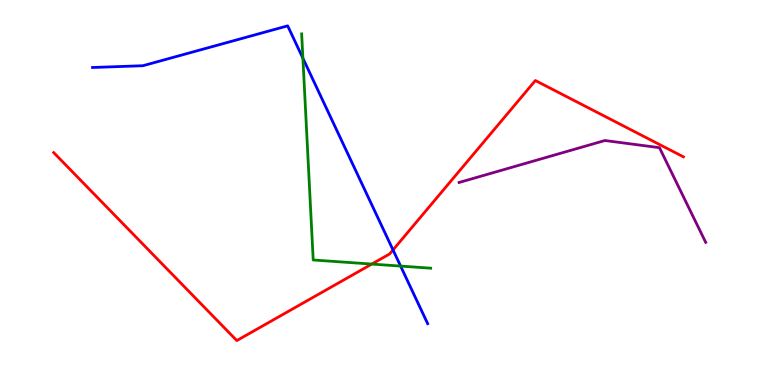[{'lines': ['blue', 'red'], 'intersections': [{'x': 5.07, 'y': 3.51}]}, {'lines': ['green', 'red'], 'intersections': [{'x': 4.8, 'y': 3.14}]}, {'lines': ['purple', 'red'], 'intersections': []}, {'lines': ['blue', 'green'], 'intersections': [{'x': 3.91, 'y': 8.49}, {'x': 5.17, 'y': 3.09}]}, {'lines': ['blue', 'purple'], 'intersections': []}, {'lines': ['green', 'purple'], 'intersections': []}]